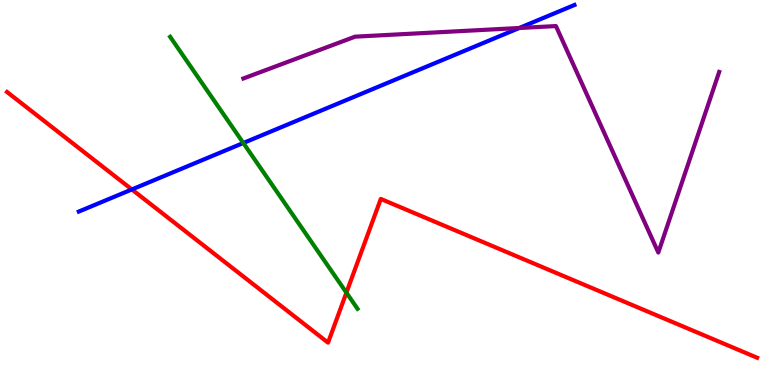[{'lines': ['blue', 'red'], 'intersections': [{'x': 1.7, 'y': 5.08}]}, {'lines': ['green', 'red'], 'intersections': [{'x': 4.47, 'y': 2.4}]}, {'lines': ['purple', 'red'], 'intersections': []}, {'lines': ['blue', 'green'], 'intersections': [{'x': 3.14, 'y': 6.29}]}, {'lines': ['blue', 'purple'], 'intersections': [{'x': 6.7, 'y': 9.27}]}, {'lines': ['green', 'purple'], 'intersections': []}]